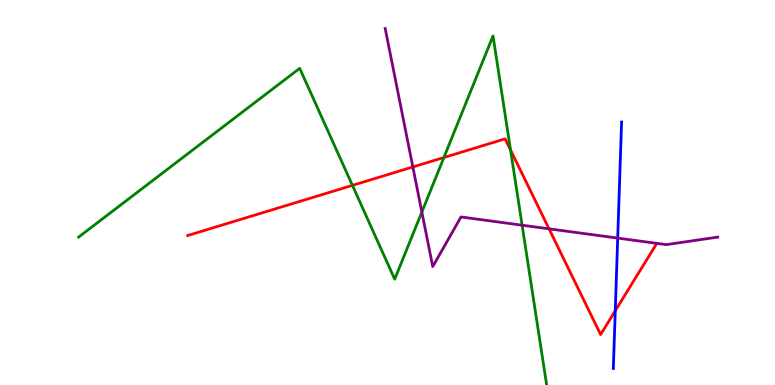[{'lines': ['blue', 'red'], 'intersections': [{'x': 7.94, 'y': 1.93}]}, {'lines': ['green', 'red'], 'intersections': [{'x': 4.55, 'y': 5.19}, {'x': 5.73, 'y': 5.91}, {'x': 6.59, 'y': 6.1}]}, {'lines': ['purple', 'red'], 'intersections': [{'x': 5.33, 'y': 5.66}, {'x': 7.08, 'y': 4.06}]}, {'lines': ['blue', 'green'], 'intersections': []}, {'lines': ['blue', 'purple'], 'intersections': [{'x': 7.97, 'y': 3.82}]}, {'lines': ['green', 'purple'], 'intersections': [{'x': 5.44, 'y': 4.49}, {'x': 6.74, 'y': 4.15}]}]